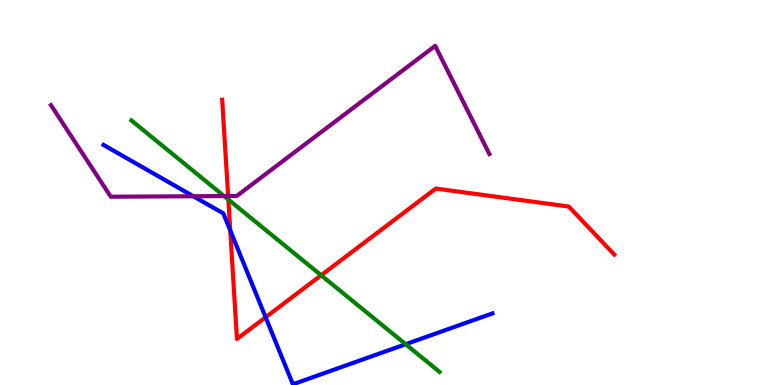[{'lines': ['blue', 'red'], 'intersections': [{'x': 2.97, 'y': 4.01}, {'x': 3.43, 'y': 1.76}]}, {'lines': ['green', 'red'], 'intersections': [{'x': 2.95, 'y': 4.82}, {'x': 4.14, 'y': 2.85}]}, {'lines': ['purple', 'red'], 'intersections': [{'x': 2.94, 'y': 4.91}]}, {'lines': ['blue', 'green'], 'intersections': [{'x': 5.23, 'y': 1.06}]}, {'lines': ['blue', 'purple'], 'intersections': [{'x': 2.49, 'y': 4.9}]}, {'lines': ['green', 'purple'], 'intersections': [{'x': 2.89, 'y': 4.91}]}]